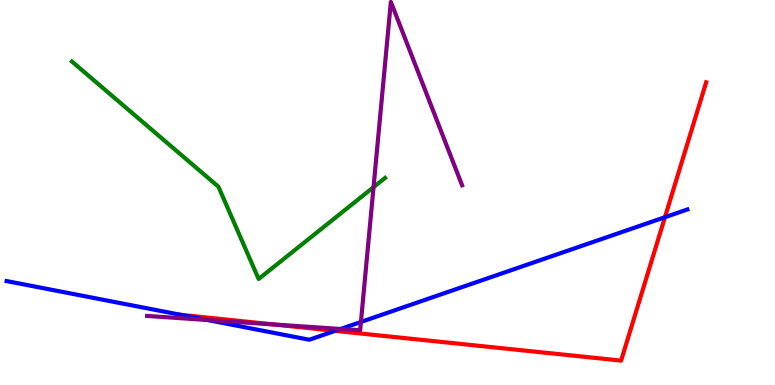[{'lines': ['blue', 'red'], 'intersections': [{'x': 2.33, 'y': 1.82}, {'x': 4.32, 'y': 1.41}, {'x': 8.58, 'y': 4.36}]}, {'lines': ['green', 'red'], 'intersections': []}, {'lines': ['purple', 'red'], 'intersections': [{'x': 3.53, 'y': 1.57}]}, {'lines': ['blue', 'green'], 'intersections': []}, {'lines': ['blue', 'purple'], 'intersections': [{'x': 2.68, 'y': 1.69}, {'x': 4.39, 'y': 1.46}, {'x': 4.66, 'y': 1.64}]}, {'lines': ['green', 'purple'], 'intersections': [{'x': 4.82, 'y': 5.14}]}]